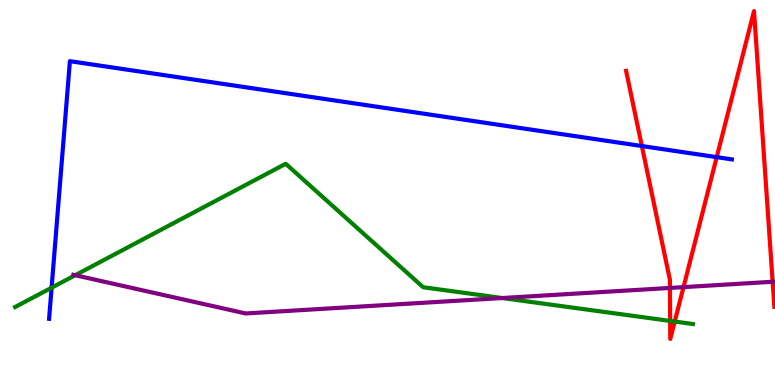[{'lines': ['blue', 'red'], 'intersections': [{'x': 8.28, 'y': 6.21}, {'x': 9.25, 'y': 5.92}]}, {'lines': ['green', 'red'], 'intersections': [{'x': 8.65, 'y': 1.66}, {'x': 8.71, 'y': 1.65}]}, {'lines': ['purple', 'red'], 'intersections': [{'x': 8.64, 'y': 2.52}, {'x': 8.82, 'y': 2.54}, {'x': 9.97, 'y': 2.68}]}, {'lines': ['blue', 'green'], 'intersections': [{'x': 0.666, 'y': 2.53}]}, {'lines': ['blue', 'purple'], 'intersections': []}, {'lines': ['green', 'purple'], 'intersections': [{'x': 0.97, 'y': 2.85}, {'x': 6.48, 'y': 2.26}]}]